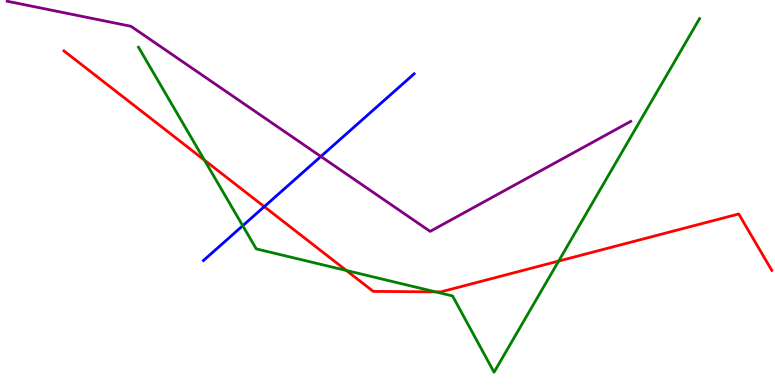[{'lines': ['blue', 'red'], 'intersections': [{'x': 3.41, 'y': 4.63}]}, {'lines': ['green', 'red'], 'intersections': [{'x': 2.64, 'y': 5.84}, {'x': 4.47, 'y': 2.97}, {'x': 5.62, 'y': 2.42}, {'x': 7.21, 'y': 3.22}]}, {'lines': ['purple', 'red'], 'intersections': []}, {'lines': ['blue', 'green'], 'intersections': [{'x': 3.13, 'y': 4.14}]}, {'lines': ['blue', 'purple'], 'intersections': [{'x': 4.14, 'y': 5.94}]}, {'lines': ['green', 'purple'], 'intersections': []}]